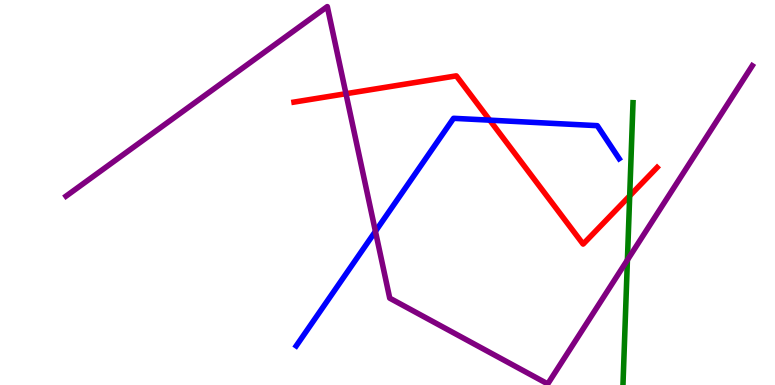[{'lines': ['blue', 'red'], 'intersections': [{'x': 6.32, 'y': 6.88}]}, {'lines': ['green', 'red'], 'intersections': [{'x': 8.13, 'y': 4.91}]}, {'lines': ['purple', 'red'], 'intersections': [{'x': 4.46, 'y': 7.57}]}, {'lines': ['blue', 'green'], 'intersections': []}, {'lines': ['blue', 'purple'], 'intersections': [{'x': 4.84, 'y': 3.99}]}, {'lines': ['green', 'purple'], 'intersections': [{'x': 8.1, 'y': 3.25}]}]